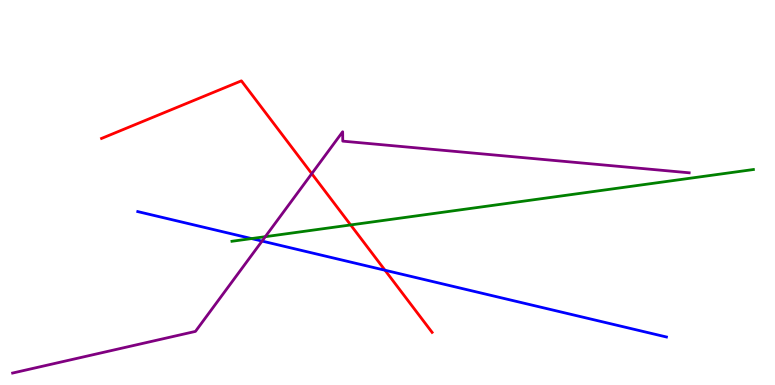[{'lines': ['blue', 'red'], 'intersections': [{'x': 4.97, 'y': 2.98}]}, {'lines': ['green', 'red'], 'intersections': [{'x': 4.52, 'y': 4.16}]}, {'lines': ['purple', 'red'], 'intersections': [{'x': 4.02, 'y': 5.49}]}, {'lines': ['blue', 'green'], 'intersections': [{'x': 3.25, 'y': 3.8}]}, {'lines': ['blue', 'purple'], 'intersections': [{'x': 3.38, 'y': 3.74}]}, {'lines': ['green', 'purple'], 'intersections': [{'x': 3.42, 'y': 3.85}]}]